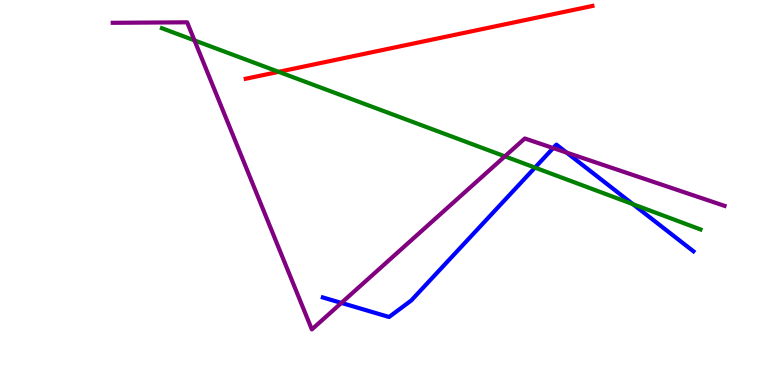[{'lines': ['blue', 'red'], 'intersections': []}, {'lines': ['green', 'red'], 'intersections': [{'x': 3.6, 'y': 8.13}]}, {'lines': ['purple', 'red'], 'intersections': []}, {'lines': ['blue', 'green'], 'intersections': [{'x': 6.9, 'y': 5.65}, {'x': 8.17, 'y': 4.7}]}, {'lines': ['blue', 'purple'], 'intersections': [{'x': 4.41, 'y': 2.13}, {'x': 7.14, 'y': 6.15}, {'x': 7.31, 'y': 6.04}]}, {'lines': ['green', 'purple'], 'intersections': [{'x': 2.51, 'y': 8.95}, {'x': 6.51, 'y': 5.94}]}]